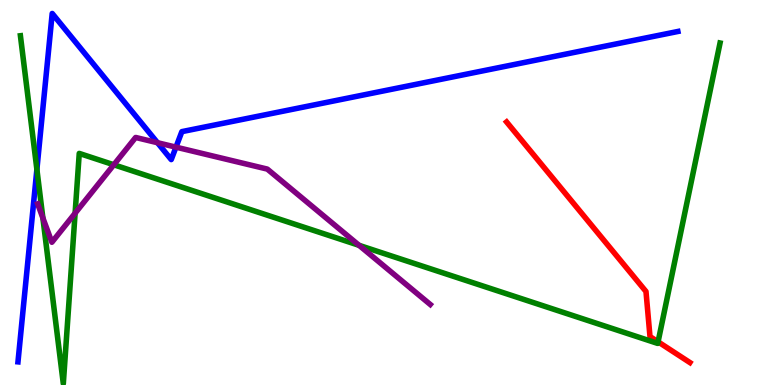[{'lines': ['blue', 'red'], 'intersections': []}, {'lines': ['green', 'red'], 'intersections': [{'x': 8.49, 'y': 1.12}]}, {'lines': ['purple', 'red'], 'intersections': []}, {'lines': ['blue', 'green'], 'intersections': [{'x': 0.476, 'y': 5.6}]}, {'lines': ['blue', 'purple'], 'intersections': [{'x': 2.03, 'y': 6.29}, {'x': 2.27, 'y': 6.18}]}, {'lines': ['green', 'purple'], 'intersections': [{'x': 0.553, 'y': 4.34}, {'x': 0.969, 'y': 4.46}, {'x': 1.47, 'y': 5.72}, {'x': 4.63, 'y': 3.63}]}]